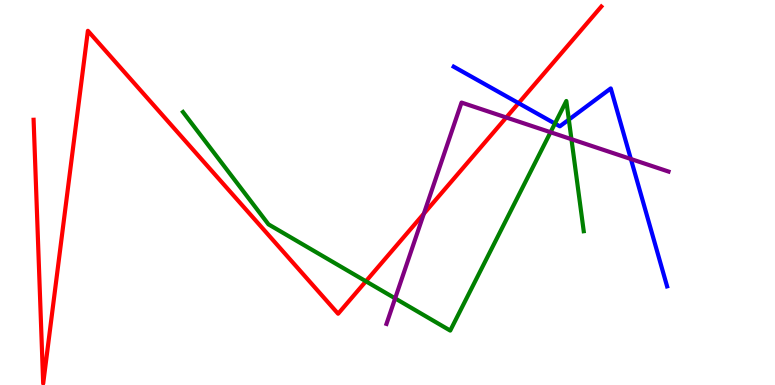[{'lines': ['blue', 'red'], 'intersections': [{'x': 6.69, 'y': 7.32}]}, {'lines': ['green', 'red'], 'intersections': [{'x': 4.72, 'y': 2.69}]}, {'lines': ['purple', 'red'], 'intersections': [{'x': 5.47, 'y': 4.45}, {'x': 6.53, 'y': 6.95}]}, {'lines': ['blue', 'green'], 'intersections': [{'x': 7.16, 'y': 6.79}, {'x': 7.34, 'y': 6.89}]}, {'lines': ['blue', 'purple'], 'intersections': [{'x': 8.14, 'y': 5.87}]}, {'lines': ['green', 'purple'], 'intersections': [{'x': 5.1, 'y': 2.25}, {'x': 7.1, 'y': 6.57}, {'x': 7.37, 'y': 6.38}]}]